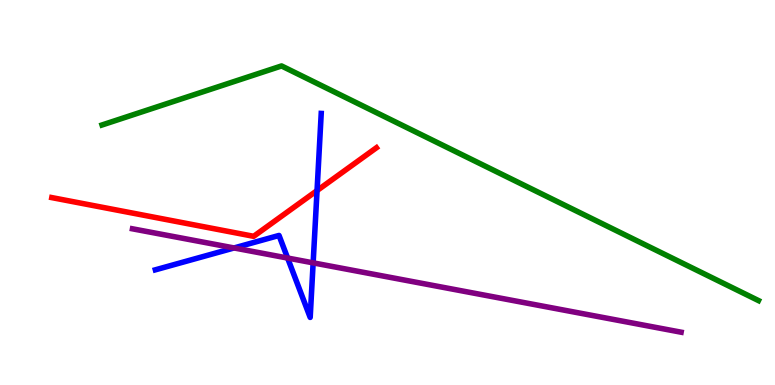[{'lines': ['blue', 'red'], 'intersections': [{'x': 4.09, 'y': 5.05}]}, {'lines': ['green', 'red'], 'intersections': []}, {'lines': ['purple', 'red'], 'intersections': []}, {'lines': ['blue', 'green'], 'intersections': []}, {'lines': ['blue', 'purple'], 'intersections': [{'x': 3.02, 'y': 3.56}, {'x': 3.71, 'y': 3.3}, {'x': 4.04, 'y': 3.17}]}, {'lines': ['green', 'purple'], 'intersections': []}]